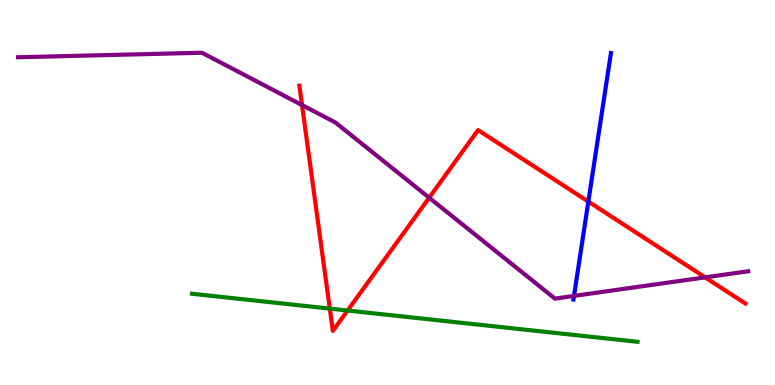[{'lines': ['blue', 'red'], 'intersections': [{'x': 7.59, 'y': 4.76}]}, {'lines': ['green', 'red'], 'intersections': [{'x': 4.26, 'y': 1.98}, {'x': 4.49, 'y': 1.93}]}, {'lines': ['purple', 'red'], 'intersections': [{'x': 3.9, 'y': 7.27}, {'x': 5.54, 'y': 4.86}, {'x': 9.1, 'y': 2.8}]}, {'lines': ['blue', 'green'], 'intersections': []}, {'lines': ['blue', 'purple'], 'intersections': [{'x': 7.41, 'y': 2.31}]}, {'lines': ['green', 'purple'], 'intersections': []}]